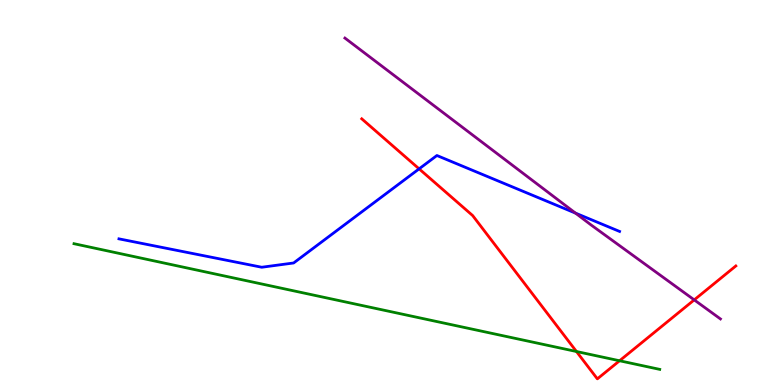[{'lines': ['blue', 'red'], 'intersections': [{'x': 5.41, 'y': 5.61}]}, {'lines': ['green', 'red'], 'intersections': [{'x': 7.44, 'y': 0.87}, {'x': 7.99, 'y': 0.63}]}, {'lines': ['purple', 'red'], 'intersections': [{'x': 8.96, 'y': 2.21}]}, {'lines': ['blue', 'green'], 'intersections': []}, {'lines': ['blue', 'purple'], 'intersections': [{'x': 7.43, 'y': 4.46}]}, {'lines': ['green', 'purple'], 'intersections': []}]